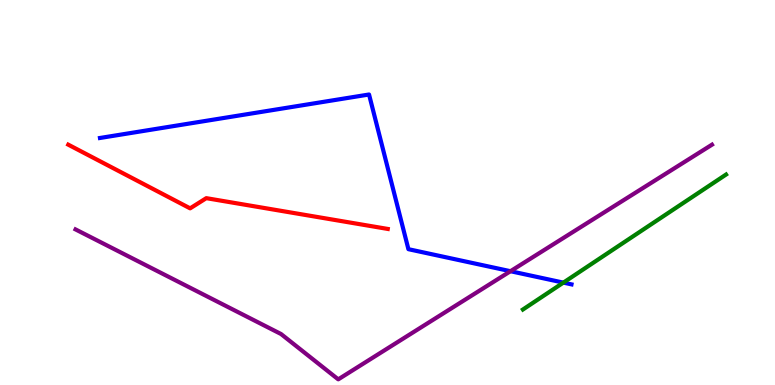[{'lines': ['blue', 'red'], 'intersections': []}, {'lines': ['green', 'red'], 'intersections': []}, {'lines': ['purple', 'red'], 'intersections': []}, {'lines': ['blue', 'green'], 'intersections': [{'x': 7.27, 'y': 2.66}]}, {'lines': ['blue', 'purple'], 'intersections': [{'x': 6.59, 'y': 2.96}]}, {'lines': ['green', 'purple'], 'intersections': []}]